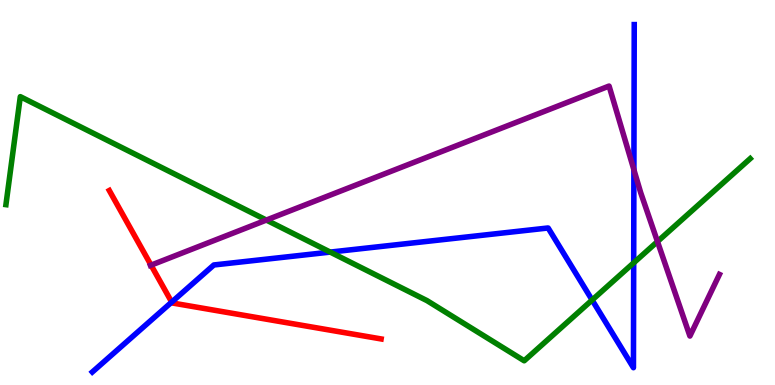[{'lines': ['blue', 'red'], 'intersections': [{'x': 2.22, 'y': 2.15}]}, {'lines': ['green', 'red'], 'intersections': []}, {'lines': ['purple', 'red'], 'intersections': [{'x': 1.95, 'y': 3.11}]}, {'lines': ['blue', 'green'], 'intersections': [{'x': 4.26, 'y': 3.45}, {'x': 7.64, 'y': 2.21}, {'x': 8.18, 'y': 3.17}]}, {'lines': ['blue', 'purple'], 'intersections': [{'x': 8.18, 'y': 5.59}]}, {'lines': ['green', 'purple'], 'intersections': [{'x': 3.44, 'y': 4.28}, {'x': 8.48, 'y': 3.73}]}]